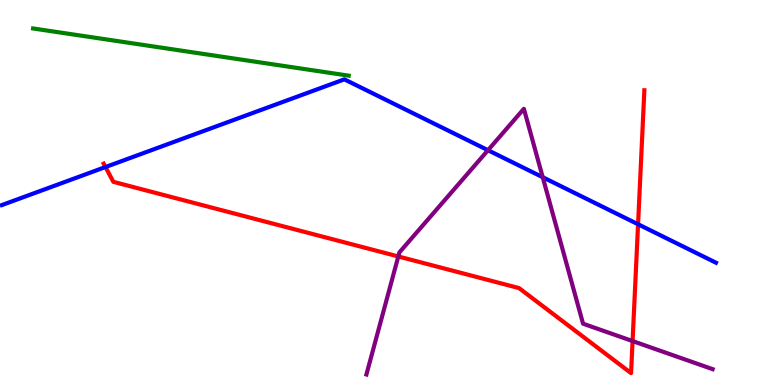[{'lines': ['blue', 'red'], 'intersections': [{'x': 1.36, 'y': 5.66}, {'x': 8.23, 'y': 4.17}]}, {'lines': ['green', 'red'], 'intersections': []}, {'lines': ['purple', 'red'], 'intersections': [{'x': 5.14, 'y': 3.34}, {'x': 8.16, 'y': 1.14}]}, {'lines': ['blue', 'green'], 'intersections': []}, {'lines': ['blue', 'purple'], 'intersections': [{'x': 6.3, 'y': 6.1}, {'x': 7.0, 'y': 5.4}]}, {'lines': ['green', 'purple'], 'intersections': []}]